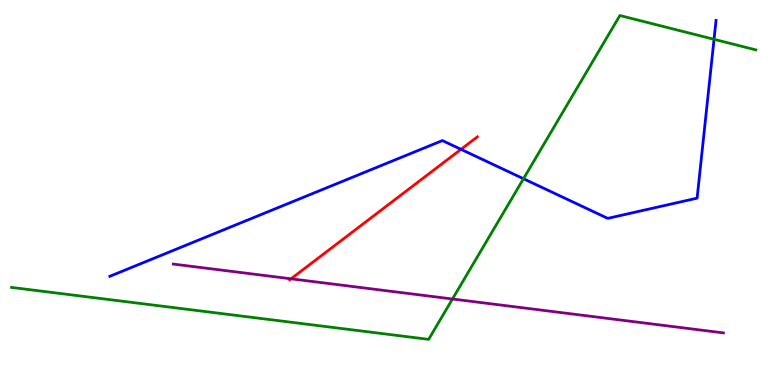[{'lines': ['blue', 'red'], 'intersections': [{'x': 5.95, 'y': 6.12}]}, {'lines': ['green', 'red'], 'intersections': []}, {'lines': ['purple', 'red'], 'intersections': [{'x': 3.76, 'y': 2.76}]}, {'lines': ['blue', 'green'], 'intersections': [{'x': 6.75, 'y': 5.36}, {'x': 9.21, 'y': 8.98}]}, {'lines': ['blue', 'purple'], 'intersections': []}, {'lines': ['green', 'purple'], 'intersections': [{'x': 5.84, 'y': 2.23}]}]